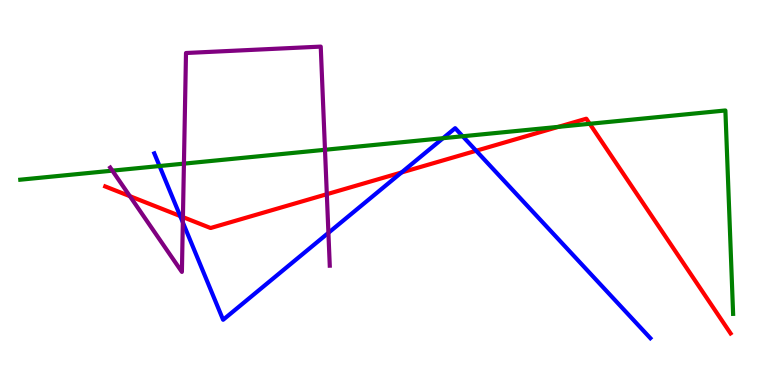[{'lines': ['blue', 'red'], 'intersections': [{'x': 2.33, 'y': 4.39}, {'x': 5.18, 'y': 5.52}, {'x': 6.14, 'y': 6.08}]}, {'lines': ['green', 'red'], 'intersections': [{'x': 7.2, 'y': 6.7}, {'x': 7.61, 'y': 6.78}]}, {'lines': ['purple', 'red'], 'intersections': [{'x': 1.68, 'y': 4.9}, {'x': 2.36, 'y': 4.36}, {'x': 4.22, 'y': 4.96}]}, {'lines': ['blue', 'green'], 'intersections': [{'x': 2.06, 'y': 5.69}, {'x': 5.72, 'y': 6.41}, {'x': 5.97, 'y': 6.46}]}, {'lines': ['blue', 'purple'], 'intersections': [{'x': 2.36, 'y': 4.22}, {'x': 4.24, 'y': 3.95}]}, {'lines': ['green', 'purple'], 'intersections': [{'x': 1.45, 'y': 5.57}, {'x': 2.37, 'y': 5.75}, {'x': 4.19, 'y': 6.11}]}]